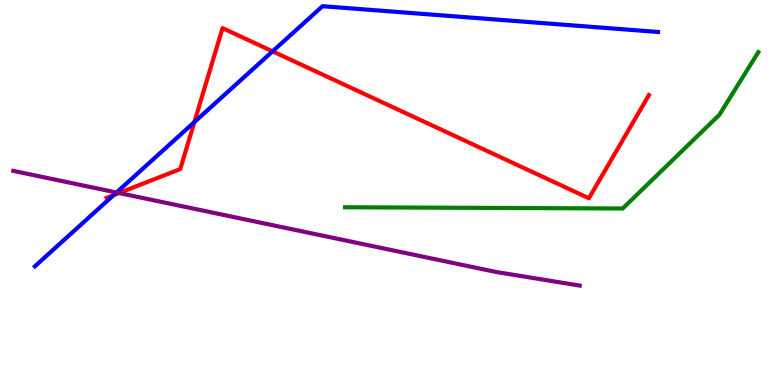[{'lines': ['blue', 'red'], 'intersections': [{'x': 1.46, 'y': 4.93}, {'x': 2.51, 'y': 6.83}, {'x': 3.52, 'y': 8.67}]}, {'lines': ['green', 'red'], 'intersections': []}, {'lines': ['purple', 'red'], 'intersections': [{'x': 1.54, 'y': 4.99}]}, {'lines': ['blue', 'green'], 'intersections': []}, {'lines': ['blue', 'purple'], 'intersections': [{'x': 1.5, 'y': 5.0}]}, {'lines': ['green', 'purple'], 'intersections': []}]